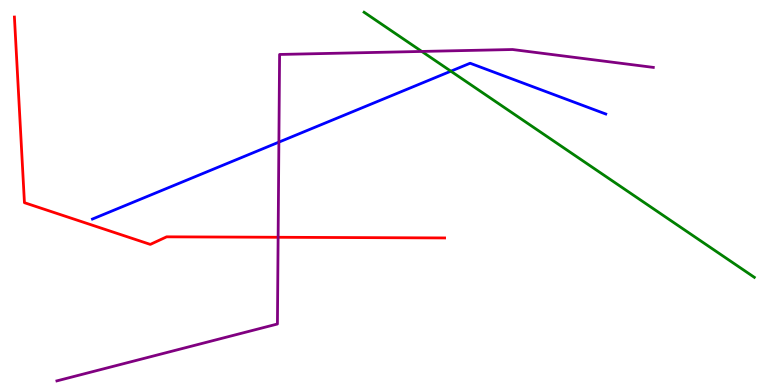[{'lines': ['blue', 'red'], 'intersections': []}, {'lines': ['green', 'red'], 'intersections': []}, {'lines': ['purple', 'red'], 'intersections': [{'x': 3.59, 'y': 3.84}]}, {'lines': ['blue', 'green'], 'intersections': [{'x': 5.82, 'y': 8.15}]}, {'lines': ['blue', 'purple'], 'intersections': [{'x': 3.6, 'y': 6.31}]}, {'lines': ['green', 'purple'], 'intersections': [{'x': 5.44, 'y': 8.66}]}]